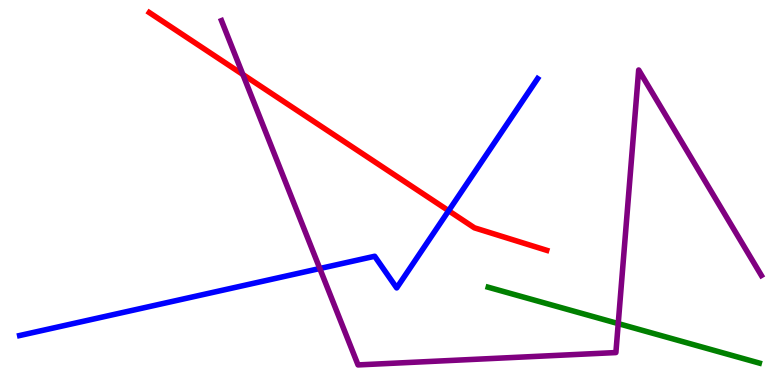[{'lines': ['blue', 'red'], 'intersections': [{'x': 5.79, 'y': 4.53}]}, {'lines': ['green', 'red'], 'intersections': []}, {'lines': ['purple', 'red'], 'intersections': [{'x': 3.13, 'y': 8.07}]}, {'lines': ['blue', 'green'], 'intersections': []}, {'lines': ['blue', 'purple'], 'intersections': [{'x': 4.13, 'y': 3.03}]}, {'lines': ['green', 'purple'], 'intersections': [{'x': 7.98, 'y': 1.59}]}]